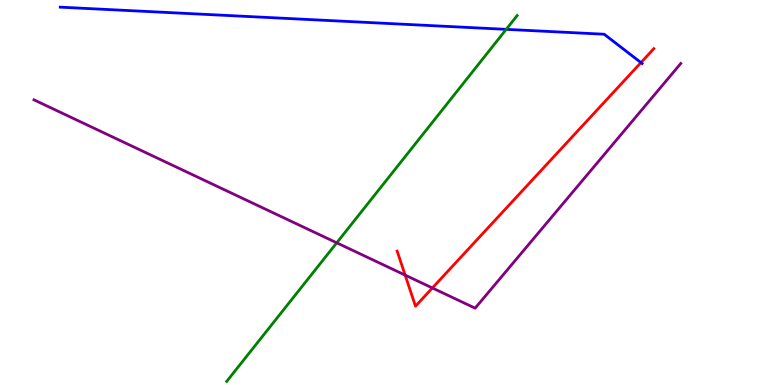[{'lines': ['blue', 'red'], 'intersections': [{'x': 8.27, 'y': 8.37}]}, {'lines': ['green', 'red'], 'intersections': []}, {'lines': ['purple', 'red'], 'intersections': [{'x': 5.23, 'y': 2.85}, {'x': 5.58, 'y': 2.52}]}, {'lines': ['blue', 'green'], 'intersections': [{'x': 6.53, 'y': 9.24}]}, {'lines': ['blue', 'purple'], 'intersections': []}, {'lines': ['green', 'purple'], 'intersections': [{'x': 4.35, 'y': 3.69}]}]